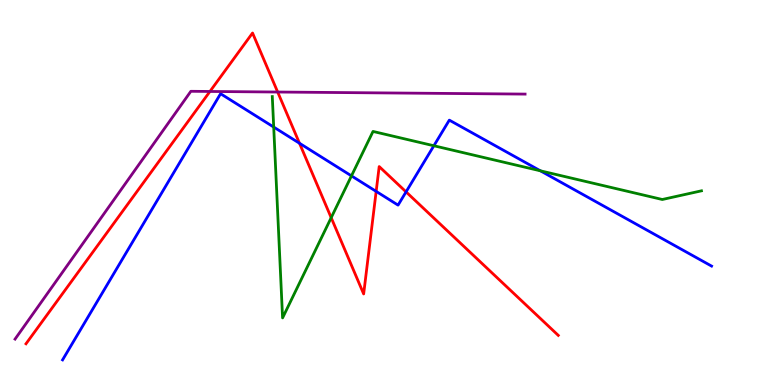[{'lines': ['blue', 'red'], 'intersections': [{'x': 3.86, 'y': 6.28}, {'x': 4.85, 'y': 5.03}, {'x': 5.24, 'y': 5.02}]}, {'lines': ['green', 'red'], 'intersections': [{'x': 4.27, 'y': 4.35}]}, {'lines': ['purple', 'red'], 'intersections': [{'x': 2.71, 'y': 7.62}, {'x': 3.58, 'y': 7.61}]}, {'lines': ['blue', 'green'], 'intersections': [{'x': 3.53, 'y': 6.7}, {'x': 4.54, 'y': 5.43}, {'x': 5.6, 'y': 6.21}, {'x': 6.97, 'y': 5.56}]}, {'lines': ['blue', 'purple'], 'intersections': []}, {'lines': ['green', 'purple'], 'intersections': []}]